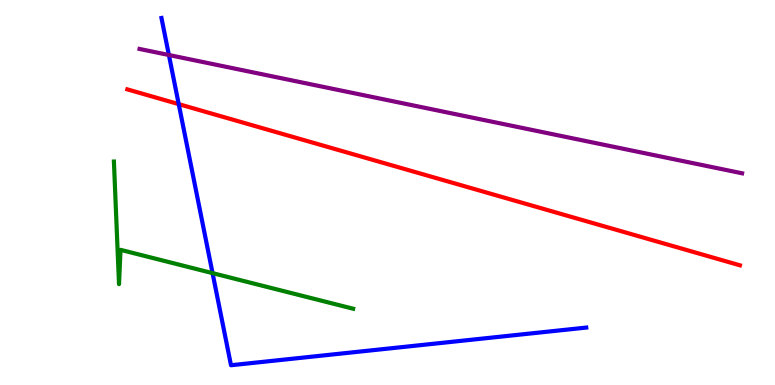[{'lines': ['blue', 'red'], 'intersections': [{'x': 2.31, 'y': 7.3}]}, {'lines': ['green', 'red'], 'intersections': []}, {'lines': ['purple', 'red'], 'intersections': []}, {'lines': ['blue', 'green'], 'intersections': [{'x': 2.74, 'y': 2.91}]}, {'lines': ['blue', 'purple'], 'intersections': [{'x': 2.18, 'y': 8.57}]}, {'lines': ['green', 'purple'], 'intersections': []}]